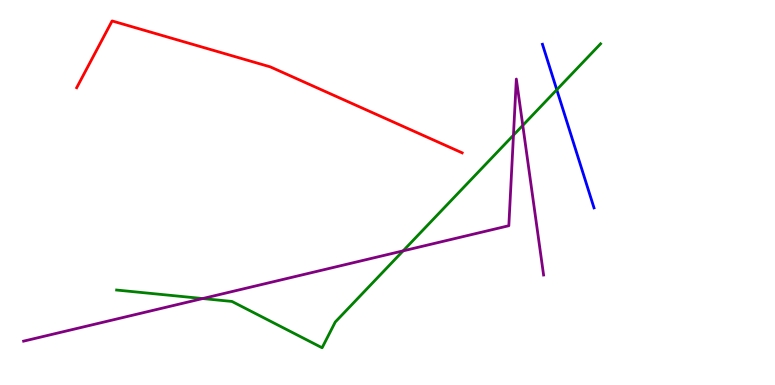[{'lines': ['blue', 'red'], 'intersections': []}, {'lines': ['green', 'red'], 'intersections': []}, {'lines': ['purple', 'red'], 'intersections': []}, {'lines': ['blue', 'green'], 'intersections': [{'x': 7.18, 'y': 7.67}]}, {'lines': ['blue', 'purple'], 'intersections': []}, {'lines': ['green', 'purple'], 'intersections': [{'x': 2.62, 'y': 2.25}, {'x': 5.2, 'y': 3.48}, {'x': 6.63, 'y': 6.49}, {'x': 6.75, 'y': 6.74}]}]